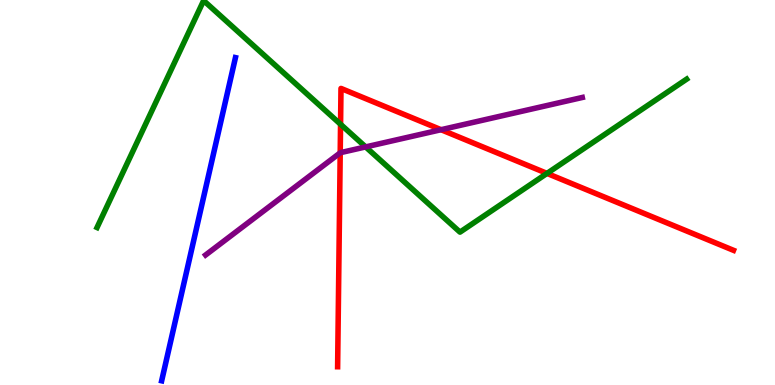[{'lines': ['blue', 'red'], 'intersections': []}, {'lines': ['green', 'red'], 'intersections': [{'x': 4.39, 'y': 6.77}, {'x': 7.06, 'y': 5.5}]}, {'lines': ['purple', 'red'], 'intersections': [{'x': 4.39, 'y': 6.03}, {'x': 5.69, 'y': 6.63}]}, {'lines': ['blue', 'green'], 'intersections': []}, {'lines': ['blue', 'purple'], 'intersections': []}, {'lines': ['green', 'purple'], 'intersections': [{'x': 4.72, 'y': 6.18}]}]